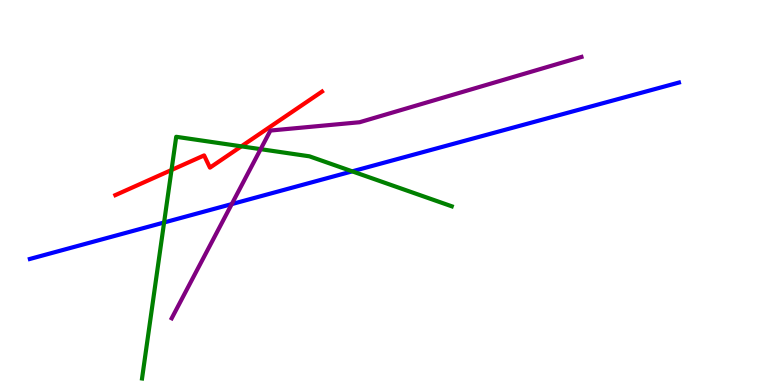[{'lines': ['blue', 'red'], 'intersections': []}, {'lines': ['green', 'red'], 'intersections': [{'x': 2.21, 'y': 5.58}, {'x': 3.11, 'y': 6.2}]}, {'lines': ['purple', 'red'], 'intersections': []}, {'lines': ['blue', 'green'], 'intersections': [{'x': 2.12, 'y': 4.22}, {'x': 4.54, 'y': 5.55}]}, {'lines': ['blue', 'purple'], 'intersections': [{'x': 2.99, 'y': 4.7}]}, {'lines': ['green', 'purple'], 'intersections': [{'x': 3.36, 'y': 6.13}]}]